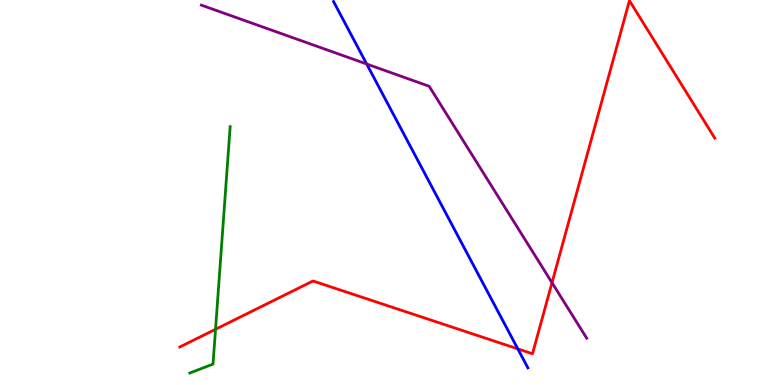[{'lines': ['blue', 'red'], 'intersections': [{'x': 6.68, 'y': 0.938}]}, {'lines': ['green', 'red'], 'intersections': [{'x': 2.78, 'y': 1.45}]}, {'lines': ['purple', 'red'], 'intersections': [{'x': 7.12, 'y': 2.66}]}, {'lines': ['blue', 'green'], 'intersections': []}, {'lines': ['blue', 'purple'], 'intersections': [{'x': 4.73, 'y': 8.34}]}, {'lines': ['green', 'purple'], 'intersections': []}]